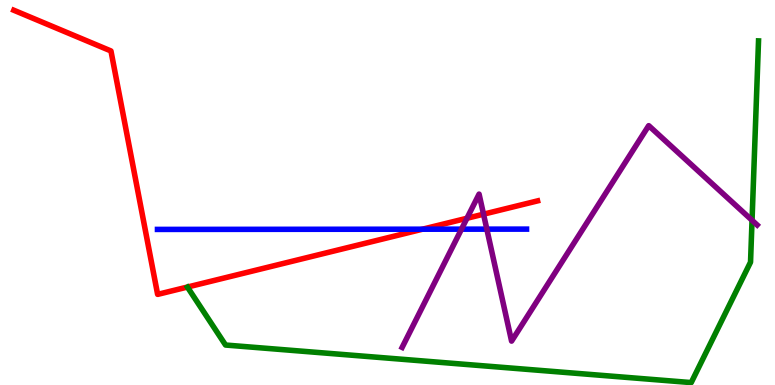[{'lines': ['blue', 'red'], 'intersections': [{'x': 5.45, 'y': 4.05}]}, {'lines': ['green', 'red'], 'intersections': []}, {'lines': ['purple', 'red'], 'intersections': [{'x': 6.03, 'y': 4.33}, {'x': 6.24, 'y': 4.44}]}, {'lines': ['blue', 'green'], 'intersections': []}, {'lines': ['blue', 'purple'], 'intersections': [{'x': 5.95, 'y': 4.05}, {'x': 6.28, 'y': 4.05}]}, {'lines': ['green', 'purple'], 'intersections': [{'x': 9.7, 'y': 4.28}]}]